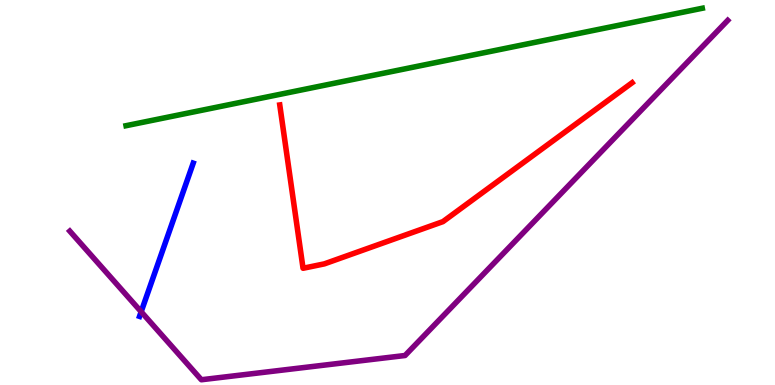[{'lines': ['blue', 'red'], 'intersections': []}, {'lines': ['green', 'red'], 'intersections': []}, {'lines': ['purple', 'red'], 'intersections': []}, {'lines': ['blue', 'green'], 'intersections': []}, {'lines': ['blue', 'purple'], 'intersections': [{'x': 1.82, 'y': 1.9}]}, {'lines': ['green', 'purple'], 'intersections': []}]